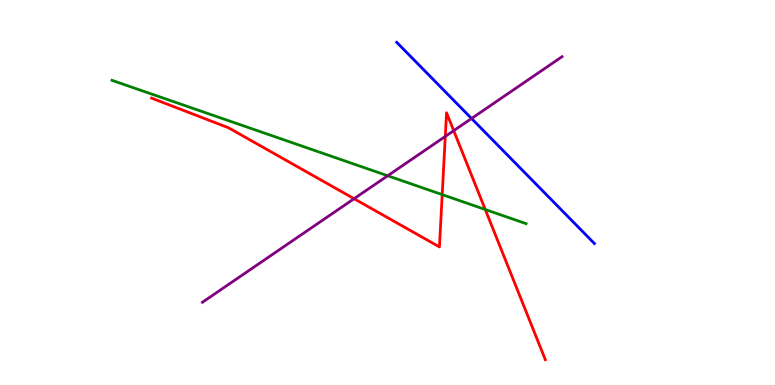[{'lines': ['blue', 'red'], 'intersections': []}, {'lines': ['green', 'red'], 'intersections': [{'x': 5.71, 'y': 4.94}, {'x': 6.26, 'y': 4.56}]}, {'lines': ['purple', 'red'], 'intersections': [{'x': 4.57, 'y': 4.84}, {'x': 5.75, 'y': 6.46}, {'x': 5.85, 'y': 6.61}]}, {'lines': ['blue', 'green'], 'intersections': []}, {'lines': ['blue', 'purple'], 'intersections': [{'x': 6.08, 'y': 6.92}]}, {'lines': ['green', 'purple'], 'intersections': [{'x': 5.0, 'y': 5.43}]}]